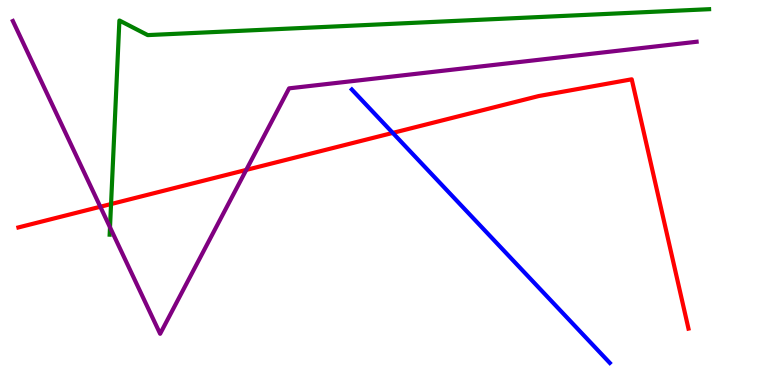[{'lines': ['blue', 'red'], 'intersections': [{'x': 5.07, 'y': 6.55}]}, {'lines': ['green', 'red'], 'intersections': [{'x': 1.43, 'y': 4.7}]}, {'lines': ['purple', 'red'], 'intersections': [{'x': 1.29, 'y': 4.63}, {'x': 3.18, 'y': 5.59}]}, {'lines': ['blue', 'green'], 'intersections': []}, {'lines': ['blue', 'purple'], 'intersections': []}, {'lines': ['green', 'purple'], 'intersections': [{'x': 1.42, 'y': 4.1}]}]